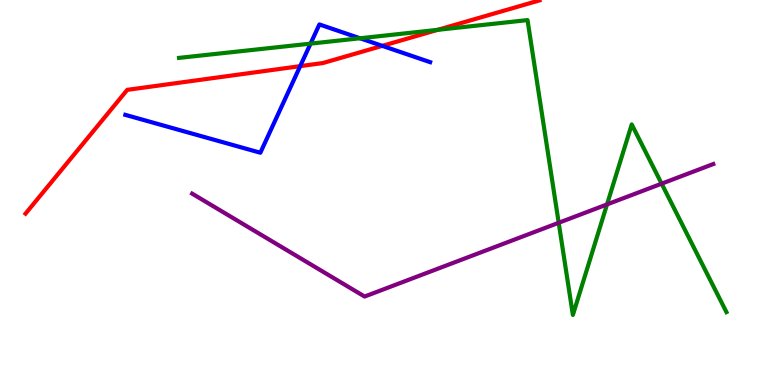[{'lines': ['blue', 'red'], 'intersections': [{'x': 3.87, 'y': 8.28}, {'x': 4.93, 'y': 8.81}]}, {'lines': ['green', 'red'], 'intersections': [{'x': 5.65, 'y': 9.22}]}, {'lines': ['purple', 'red'], 'intersections': []}, {'lines': ['blue', 'green'], 'intersections': [{'x': 4.01, 'y': 8.87}, {'x': 4.65, 'y': 9.01}]}, {'lines': ['blue', 'purple'], 'intersections': []}, {'lines': ['green', 'purple'], 'intersections': [{'x': 7.21, 'y': 4.21}, {'x': 7.83, 'y': 4.69}, {'x': 8.54, 'y': 5.23}]}]